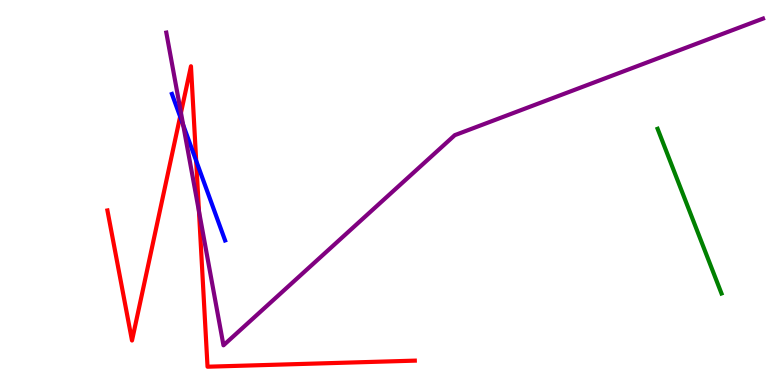[{'lines': ['blue', 'red'], 'intersections': [{'x': 2.32, 'y': 6.97}, {'x': 2.53, 'y': 5.82}]}, {'lines': ['green', 'red'], 'intersections': []}, {'lines': ['purple', 'red'], 'intersections': [{'x': 2.34, 'y': 7.07}, {'x': 2.57, 'y': 4.51}]}, {'lines': ['blue', 'green'], 'intersections': []}, {'lines': ['blue', 'purple'], 'intersections': [{'x': 2.36, 'y': 6.75}]}, {'lines': ['green', 'purple'], 'intersections': []}]